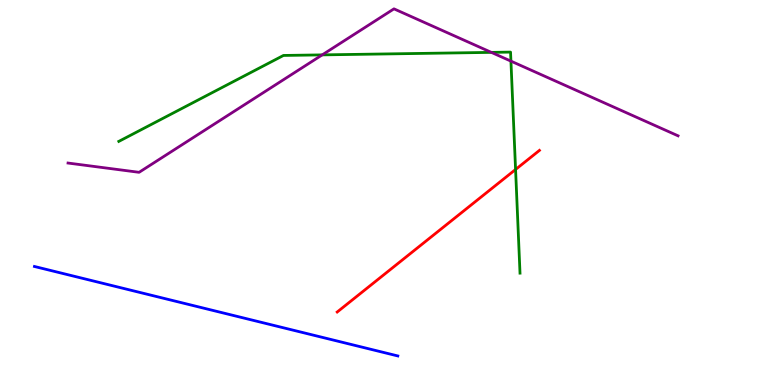[{'lines': ['blue', 'red'], 'intersections': []}, {'lines': ['green', 'red'], 'intersections': [{'x': 6.65, 'y': 5.6}]}, {'lines': ['purple', 'red'], 'intersections': []}, {'lines': ['blue', 'green'], 'intersections': []}, {'lines': ['blue', 'purple'], 'intersections': []}, {'lines': ['green', 'purple'], 'intersections': [{'x': 4.16, 'y': 8.57}, {'x': 6.34, 'y': 8.64}, {'x': 6.59, 'y': 8.41}]}]